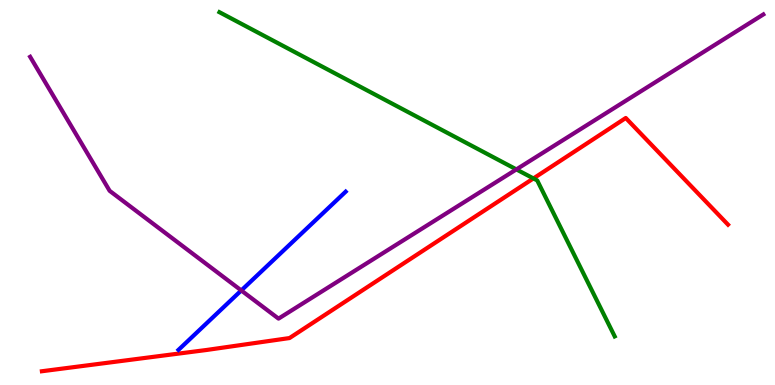[{'lines': ['blue', 'red'], 'intersections': []}, {'lines': ['green', 'red'], 'intersections': [{'x': 6.88, 'y': 5.37}]}, {'lines': ['purple', 'red'], 'intersections': []}, {'lines': ['blue', 'green'], 'intersections': []}, {'lines': ['blue', 'purple'], 'intersections': [{'x': 3.11, 'y': 2.46}]}, {'lines': ['green', 'purple'], 'intersections': [{'x': 6.66, 'y': 5.6}]}]